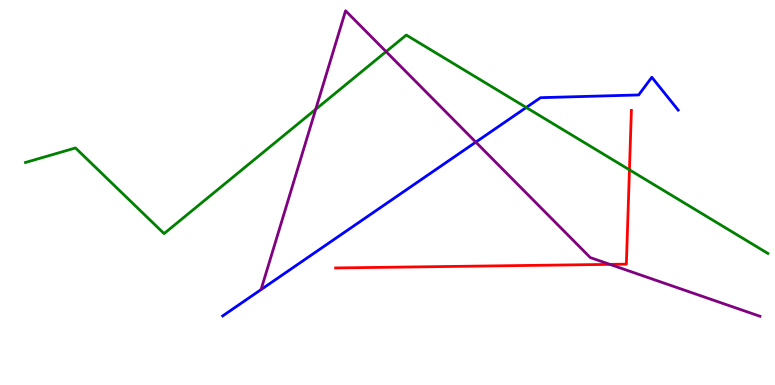[{'lines': ['blue', 'red'], 'intersections': []}, {'lines': ['green', 'red'], 'intersections': [{'x': 8.12, 'y': 5.59}]}, {'lines': ['purple', 'red'], 'intersections': [{'x': 7.87, 'y': 3.13}]}, {'lines': ['blue', 'green'], 'intersections': [{'x': 6.79, 'y': 7.21}]}, {'lines': ['blue', 'purple'], 'intersections': [{'x': 6.14, 'y': 6.31}]}, {'lines': ['green', 'purple'], 'intersections': [{'x': 4.07, 'y': 7.16}, {'x': 4.98, 'y': 8.66}]}]